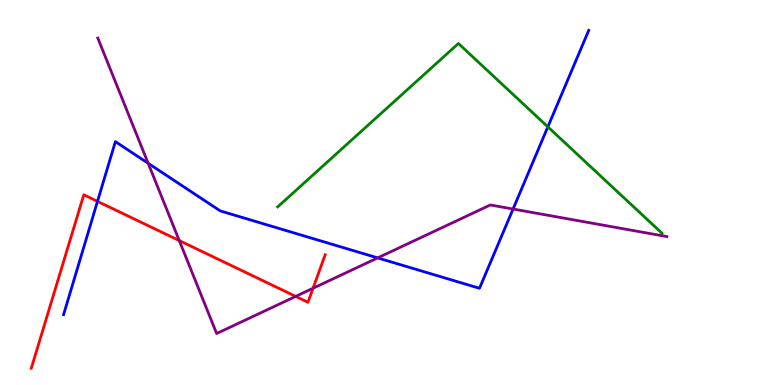[{'lines': ['blue', 'red'], 'intersections': [{'x': 1.26, 'y': 4.77}]}, {'lines': ['green', 'red'], 'intersections': []}, {'lines': ['purple', 'red'], 'intersections': [{'x': 2.31, 'y': 3.75}, {'x': 3.82, 'y': 2.3}, {'x': 4.04, 'y': 2.51}]}, {'lines': ['blue', 'green'], 'intersections': [{'x': 7.07, 'y': 6.7}]}, {'lines': ['blue', 'purple'], 'intersections': [{'x': 1.91, 'y': 5.76}, {'x': 4.87, 'y': 3.3}, {'x': 6.62, 'y': 4.57}]}, {'lines': ['green', 'purple'], 'intersections': []}]